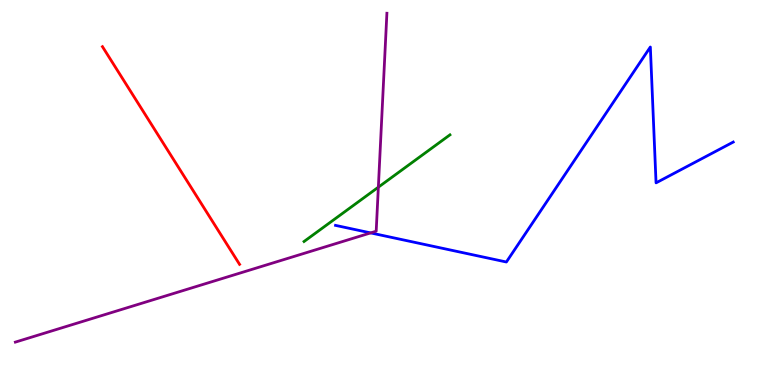[{'lines': ['blue', 'red'], 'intersections': []}, {'lines': ['green', 'red'], 'intersections': []}, {'lines': ['purple', 'red'], 'intersections': []}, {'lines': ['blue', 'green'], 'intersections': []}, {'lines': ['blue', 'purple'], 'intersections': [{'x': 4.78, 'y': 3.95}]}, {'lines': ['green', 'purple'], 'intersections': [{'x': 4.88, 'y': 5.14}]}]